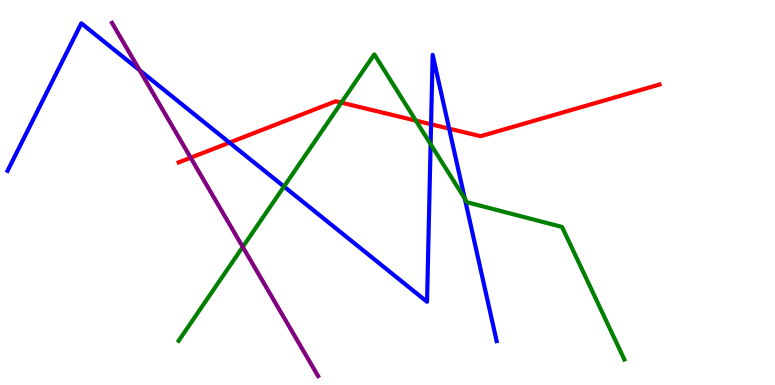[{'lines': ['blue', 'red'], 'intersections': [{'x': 2.96, 'y': 6.3}, {'x': 5.56, 'y': 6.77}, {'x': 5.8, 'y': 6.66}]}, {'lines': ['green', 'red'], 'intersections': [{'x': 4.4, 'y': 7.33}, {'x': 5.37, 'y': 6.87}]}, {'lines': ['purple', 'red'], 'intersections': [{'x': 2.46, 'y': 5.9}]}, {'lines': ['blue', 'green'], 'intersections': [{'x': 3.66, 'y': 5.15}, {'x': 5.56, 'y': 6.26}, {'x': 6.0, 'y': 4.84}]}, {'lines': ['blue', 'purple'], 'intersections': [{'x': 1.8, 'y': 8.17}]}, {'lines': ['green', 'purple'], 'intersections': [{'x': 3.13, 'y': 3.59}]}]